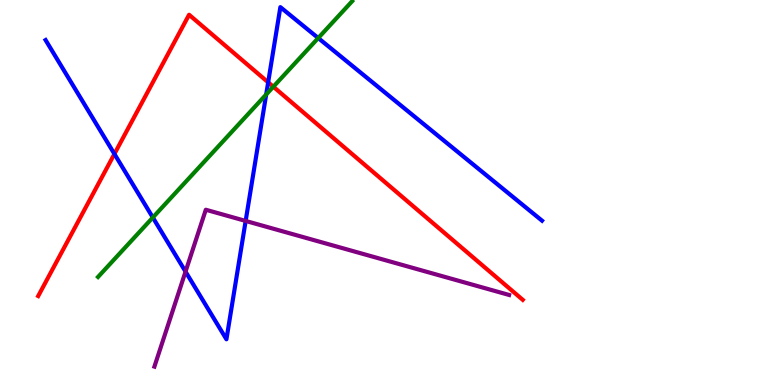[{'lines': ['blue', 'red'], 'intersections': [{'x': 1.48, 'y': 6.0}, {'x': 3.46, 'y': 7.86}]}, {'lines': ['green', 'red'], 'intersections': [{'x': 3.53, 'y': 7.75}]}, {'lines': ['purple', 'red'], 'intersections': []}, {'lines': ['blue', 'green'], 'intersections': [{'x': 1.97, 'y': 4.35}, {'x': 3.43, 'y': 7.55}, {'x': 4.11, 'y': 9.01}]}, {'lines': ['blue', 'purple'], 'intersections': [{'x': 2.39, 'y': 2.94}, {'x': 3.17, 'y': 4.26}]}, {'lines': ['green', 'purple'], 'intersections': []}]